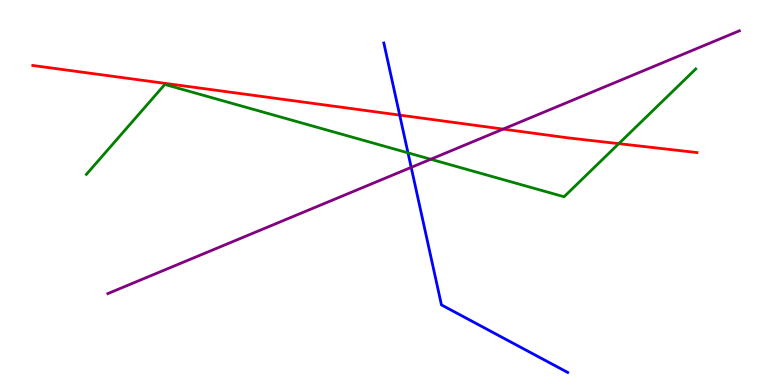[{'lines': ['blue', 'red'], 'intersections': [{'x': 5.16, 'y': 7.01}]}, {'lines': ['green', 'red'], 'intersections': [{'x': 7.98, 'y': 6.27}]}, {'lines': ['purple', 'red'], 'intersections': [{'x': 6.49, 'y': 6.65}]}, {'lines': ['blue', 'green'], 'intersections': [{'x': 5.26, 'y': 6.03}]}, {'lines': ['blue', 'purple'], 'intersections': [{'x': 5.31, 'y': 5.65}]}, {'lines': ['green', 'purple'], 'intersections': [{'x': 5.56, 'y': 5.86}]}]